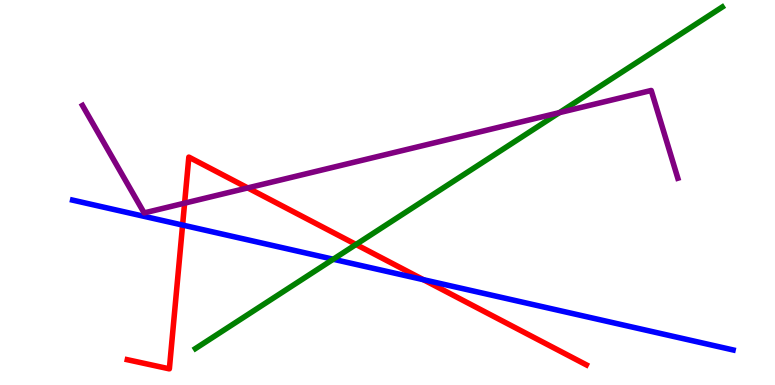[{'lines': ['blue', 'red'], 'intersections': [{'x': 2.36, 'y': 4.15}, {'x': 5.46, 'y': 2.74}]}, {'lines': ['green', 'red'], 'intersections': [{'x': 4.59, 'y': 3.65}]}, {'lines': ['purple', 'red'], 'intersections': [{'x': 2.38, 'y': 4.72}, {'x': 3.2, 'y': 5.12}]}, {'lines': ['blue', 'green'], 'intersections': [{'x': 4.3, 'y': 3.27}]}, {'lines': ['blue', 'purple'], 'intersections': []}, {'lines': ['green', 'purple'], 'intersections': [{'x': 7.22, 'y': 7.07}]}]